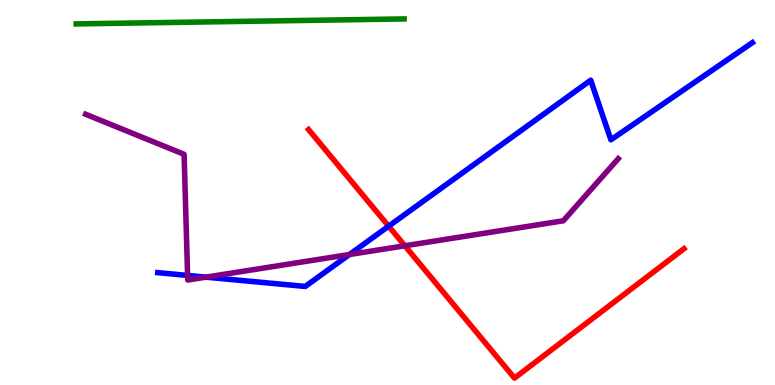[{'lines': ['blue', 'red'], 'intersections': [{'x': 5.01, 'y': 4.12}]}, {'lines': ['green', 'red'], 'intersections': []}, {'lines': ['purple', 'red'], 'intersections': [{'x': 5.22, 'y': 3.62}]}, {'lines': ['blue', 'green'], 'intersections': []}, {'lines': ['blue', 'purple'], 'intersections': [{'x': 2.42, 'y': 2.85}, {'x': 2.66, 'y': 2.8}, {'x': 4.51, 'y': 3.39}]}, {'lines': ['green', 'purple'], 'intersections': []}]